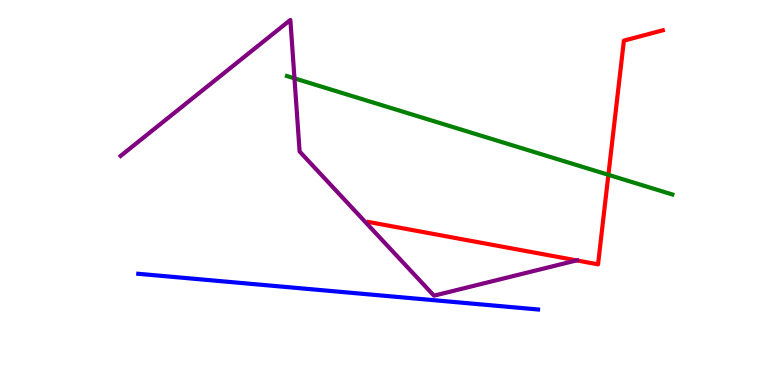[{'lines': ['blue', 'red'], 'intersections': []}, {'lines': ['green', 'red'], 'intersections': [{'x': 7.85, 'y': 5.46}]}, {'lines': ['purple', 'red'], 'intersections': [{'x': 7.44, 'y': 3.24}]}, {'lines': ['blue', 'green'], 'intersections': []}, {'lines': ['blue', 'purple'], 'intersections': []}, {'lines': ['green', 'purple'], 'intersections': [{'x': 3.8, 'y': 7.97}]}]